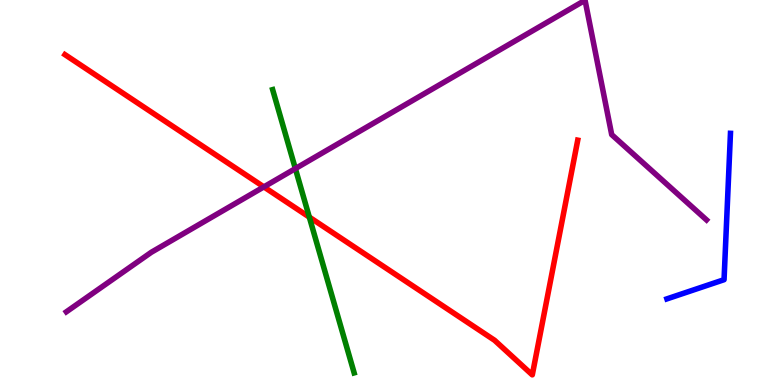[{'lines': ['blue', 'red'], 'intersections': []}, {'lines': ['green', 'red'], 'intersections': [{'x': 3.99, 'y': 4.36}]}, {'lines': ['purple', 'red'], 'intersections': [{'x': 3.4, 'y': 5.15}]}, {'lines': ['blue', 'green'], 'intersections': []}, {'lines': ['blue', 'purple'], 'intersections': []}, {'lines': ['green', 'purple'], 'intersections': [{'x': 3.81, 'y': 5.62}]}]